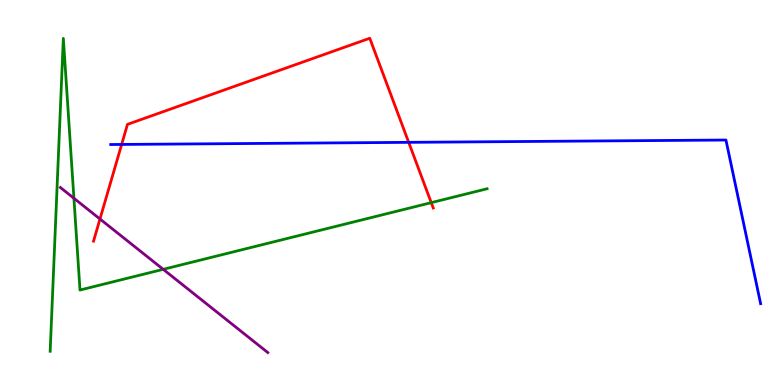[{'lines': ['blue', 'red'], 'intersections': [{'x': 1.57, 'y': 6.25}, {'x': 5.27, 'y': 6.3}]}, {'lines': ['green', 'red'], 'intersections': [{'x': 5.56, 'y': 4.74}]}, {'lines': ['purple', 'red'], 'intersections': [{'x': 1.29, 'y': 4.31}]}, {'lines': ['blue', 'green'], 'intersections': []}, {'lines': ['blue', 'purple'], 'intersections': []}, {'lines': ['green', 'purple'], 'intersections': [{'x': 0.954, 'y': 4.85}, {'x': 2.11, 'y': 3.0}]}]